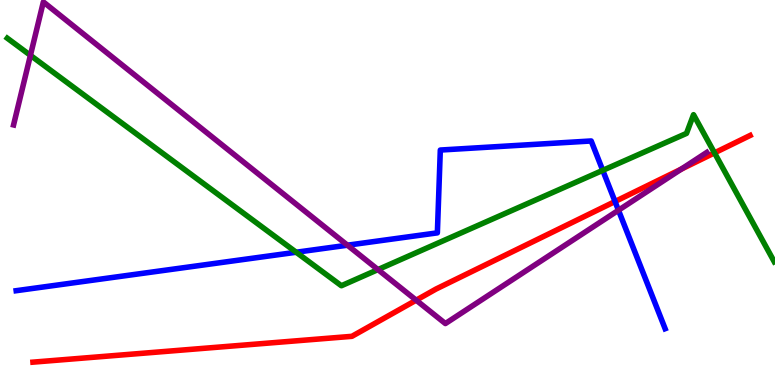[{'lines': ['blue', 'red'], 'intersections': [{'x': 7.94, 'y': 4.77}]}, {'lines': ['green', 'red'], 'intersections': [{'x': 9.22, 'y': 6.03}]}, {'lines': ['purple', 'red'], 'intersections': [{'x': 5.37, 'y': 2.2}, {'x': 8.79, 'y': 5.61}]}, {'lines': ['blue', 'green'], 'intersections': [{'x': 3.82, 'y': 3.45}, {'x': 7.78, 'y': 5.58}]}, {'lines': ['blue', 'purple'], 'intersections': [{'x': 4.48, 'y': 3.63}, {'x': 7.98, 'y': 4.54}]}, {'lines': ['green', 'purple'], 'intersections': [{'x': 0.393, 'y': 8.56}, {'x': 4.88, 'y': 3.0}]}]